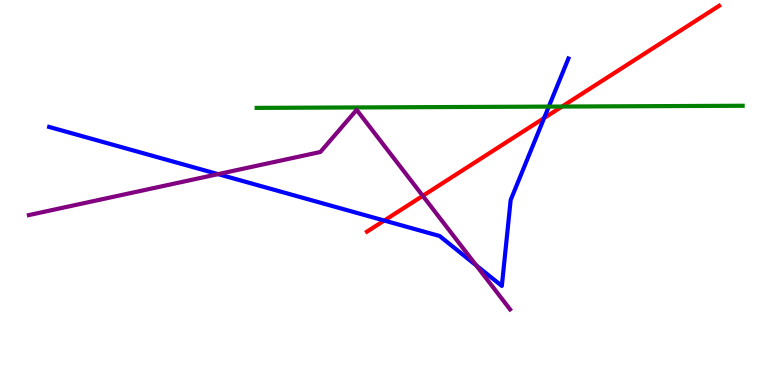[{'lines': ['blue', 'red'], 'intersections': [{'x': 4.96, 'y': 4.27}, {'x': 7.02, 'y': 6.93}]}, {'lines': ['green', 'red'], 'intersections': [{'x': 7.25, 'y': 7.23}]}, {'lines': ['purple', 'red'], 'intersections': [{'x': 5.46, 'y': 4.91}]}, {'lines': ['blue', 'green'], 'intersections': [{'x': 7.08, 'y': 7.23}]}, {'lines': ['blue', 'purple'], 'intersections': [{'x': 2.81, 'y': 5.48}, {'x': 6.15, 'y': 3.11}]}, {'lines': ['green', 'purple'], 'intersections': []}]